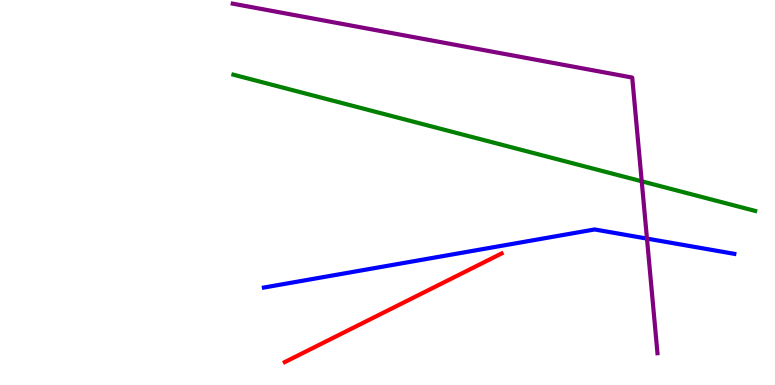[{'lines': ['blue', 'red'], 'intersections': []}, {'lines': ['green', 'red'], 'intersections': []}, {'lines': ['purple', 'red'], 'intersections': []}, {'lines': ['blue', 'green'], 'intersections': []}, {'lines': ['blue', 'purple'], 'intersections': [{'x': 8.35, 'y': 3.8}]}, {'lines': ['green', 'purple'], 'intersections': [{'x': 8.28, 'y': 5.29}]}]